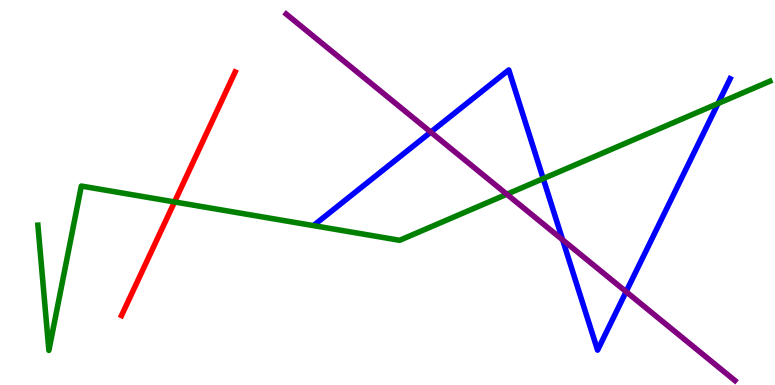[{'lines': ['blue', 'red'], 'intersections': []}, {'lines': ['green', 'red'], 'intersections': [{'x': 2.25, 'y': 4.75}]}, {'lines': ['purple', 'red'], 'intersections': []}, {'lines': ['blue', 'green'], 'intersections': [{'x': 7.01, 'y': 5.36}, {'x': 9.26, 'y': 7.31}]}, {'lines': ['blue', 'purple'], 'intersections': [{'x': 5.56, 'y': 6.57}, {'x': 7.26, 'y': 3.77}, {'x': 8.08, 'y': 2.42}]}, {'lines': ['green', 'purple'], 'intersections': [{'x': 6.54, 'y': 4.95}]}]